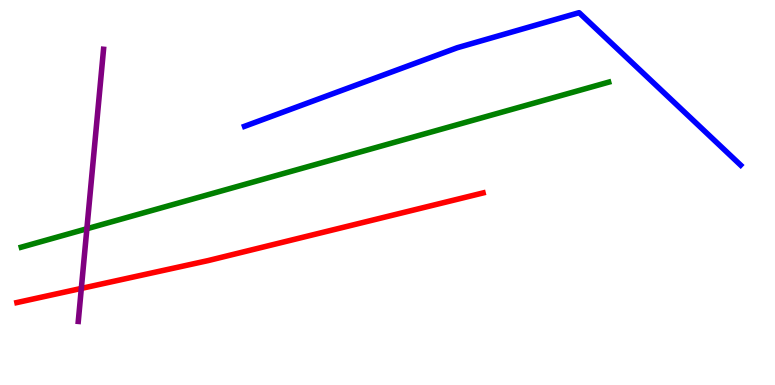[{'lines': ['blue', 'red'], 'intersections': []}, {'lines': ['green', 'red'], 'intersections': []}, {'lines': ['purple', 'red'], 'intersections': [{'x': 1.05, 'y': 2.51}]}, {'lines': ['blue', 'green'], 'intersections': []}, {'lines': ['blue', 'purple'], 'intersections': []}, {'lines': ['green', 'purple'], 'intersections': [{'x': 1.12, 'y': 4.06}]}]